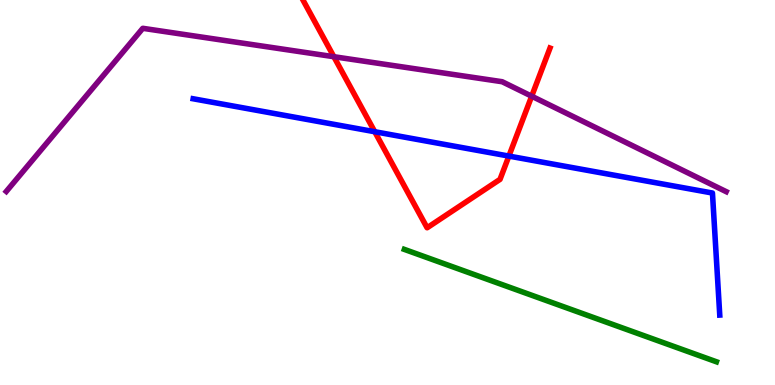[{'lines': ['blue', 'red'], 'intersections': [{'x': 4.84, 'y': 6.58}, {'x': 6.57, 'y': 5.95}]}, {'lines': ['green', 'red'], 'intersections': []}, {'lines': ['purple', 'red'], 'intersections': [{'x': 4.31, 'y': 8.53}, {'x': 6.86, 'y': 7.5}]}, {'lines': ['blue', 'green'], 'intersections': []}, {'lines': ['blue', 'purple'], 'intersections': []}, {'lines': ['green', 'purple'], 'intersections': []}]